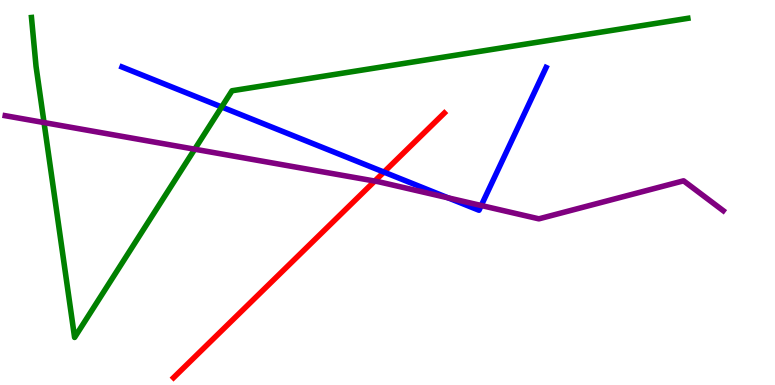[{'lines': ['blue', 'red'], 'intersections': [{'x': 4.95, 'y': 5.53}]}, {'lines': ['green', 'red'], 'intersections': []}, {'lines': ['purple', 'red'], 'intersections': [{'x': 4.84, 'y': 5.3}]}, {'lines': ['blue', 'green'], 'intersections': [{'x': 2.86, 'y': 7.22}]}, {'lines': ['blue', 'purple'], 'intersections': [{'x': 5.78, 'y': 4.86}, {'x': 6.21, 'y': 4.66}]}, {'lines': ['green', 'purple'], 'intersections': [{'x': 0.568, 'y': 6.82}, {'x': 2.51, 'y': 6.12}]}]